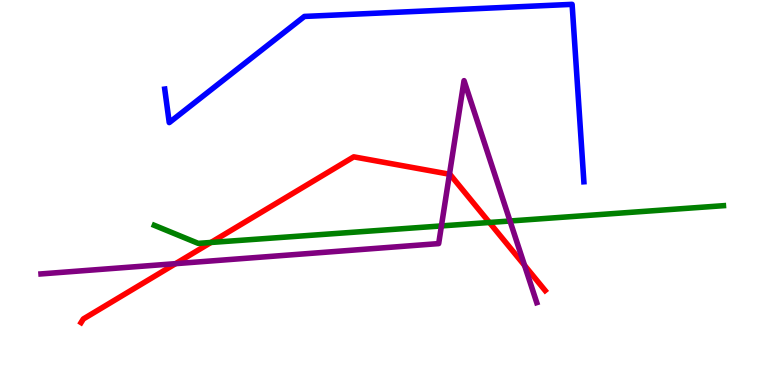[{'lines': ['blue', 'red'], 'intersections': []}, {'lines': ['green', 'red'], 'intersections': [{'x': 2.72, 'y': 3.7}, {'x': 6.31, 'y': 4.22}]}, {'lines': ['purple', 'red'], 'intersections': [{'x': 2.27, 'y': 3.15}, {'x': 5.8, 'y': 5.47}, {'x': 6.77, 'y': 3.11}]}, {'lines': ['blue', 'green'], 'intersections': []}, {'lines': ['blue', 'purple'], 'intersections': []}, {'lines': ['green', 'purple'], 'intersections': [{'x': 5.7, 'y': 4.13}, {'x': 6.58, 'y': 4.26}]}]